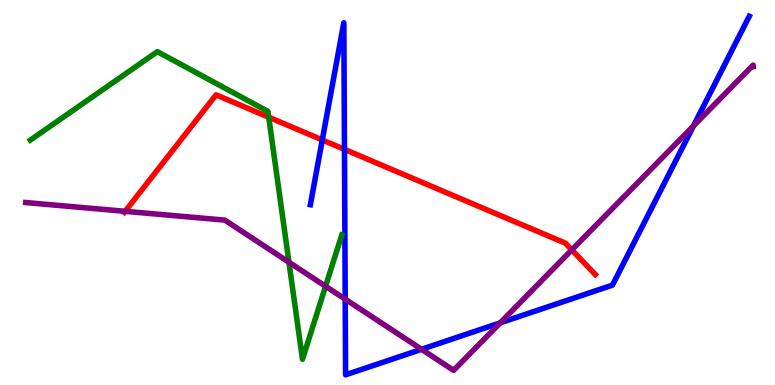[{'lines': ['blue', 'red'], 'intersections': [{'x': 4.16, 'y': 6.37}, {'x': 4.44, 'y': 6.12}]}, {'lines': ['green', 'red'], 'intersections': [{'x': 3.47, 'y': 6.96}]}, {'lines': ['purple', 'red'], 'intersections': [{'x': 1.61, 'y': 4.51}, {'x': 7.38, 'y': 3.51}]}, {'lines': ['blue', 'green'], 'intersections': []}, {'lines': ['blue', 'purple'], 'intersections': [{'x': 4.45, 'y': 2.23}, {'x': 5.44, 'y': 0.928}, {'x': 6.45, 'y': 1.61}, {'x': 8.95, 'y': 6.73}]}, {'lines': ['green', 'purple'], 'intersections': [{'x': 3.73, 'y': 3.19}, {'x': 4.2, 'y': 2.56}]}]